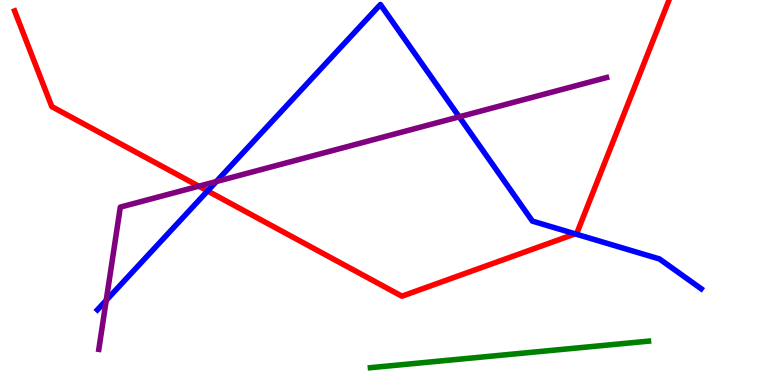[{'lines': ['blue', 'red'], 'intersections': [{'x': 2.68, 'y': 5.04}, {'x': 7.42, 'y': 3.93}]}, {'lines': ['green', 'red'], 'intersections': []}, {'lines': ['purple', 'red'], 'intersections': [{'x': 2.57, 'y': 5.16}]}, {'lines': ['blue', 'green'], 'intersections': []}, {'lines': ['blue', 'purple'], 'intersections': [{'x': 1.37, 'y': 2.2}, {'x': 2.79, 'y': 5.28}, {'x': 5.93, 'y': 6.97}]}, {'lines': ['green', 'purple'], 'intersections': []}]